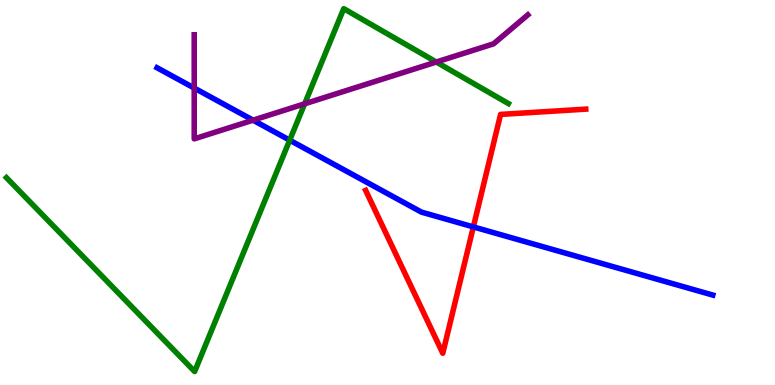[{'lines': ['blue', 'red'], 'intersections': [{'x': 6.11, 'y': 4.11}]}, {'lines': ['green', 'red'], 'intersections': []}, {'lines': ['purple', 'red'], 'intersections': []}, {'lines': ['blue', 'green'], 'intersections': [{'x': 3.74, 'y': 6.36}]}, {'lines': ['blue', 'purple'], 'intersections': [{'x': 2.51, 'y': 7.71}, {'x': 3.27, 'y': 6.88}]}, {'lines': ['green', 'purple'], 'intersections': [{'x': 3.93, 'y': 7.3}, {'x': 5.63, 'y': 8.39}]}]